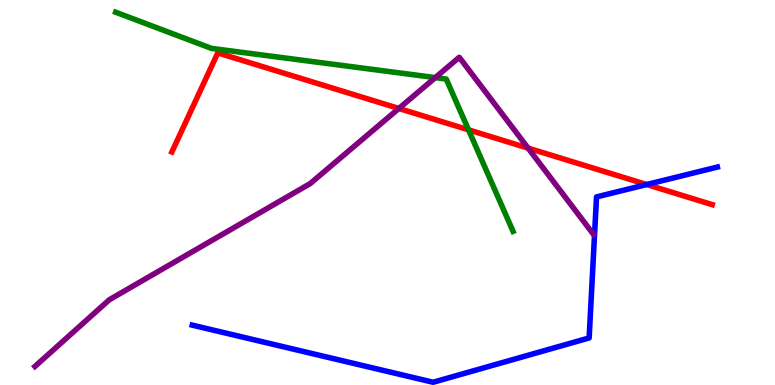[{'lines': ['blue', 'red'], 'intersections': [{'x': 8.34, 'y': 5.21}]}, {'lines': ['green', 'red'], 'intersections': [{'x': 6.05, 'y': 6.63}]}, {'lines': ['purple', 'red'], 'intersections': [{'x': 5.15, 'y': 7.18}, {'x': 6.81, 'y': 6.15}]}, {'lines': ['blue', 'green'], 'intersections': []}, {'lines': ['blue', 'purple'], 'intersections': []}, {'lines': ['green', 'purple'], 'intersections': [{'x': 5.62, 'y': 7.98}]}]